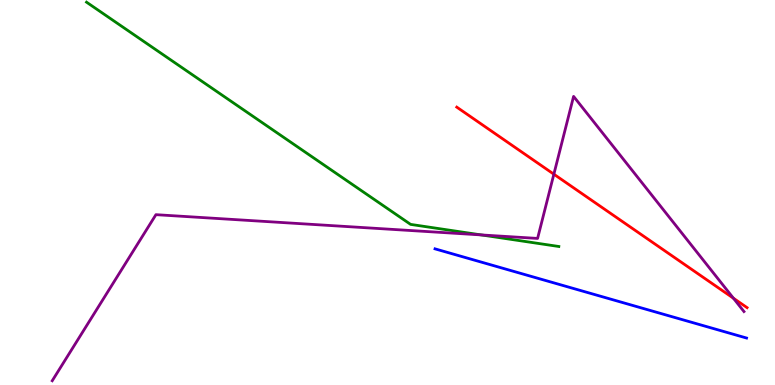[{'lines': ['blue', 'red'], 'intersections': []}, {'lines': ['green', 'red'], 'intersections': []}, {'lines': ['purple', 'red'], 'intersections': [{'x': 7.15, 'y': 5.48}, {'x': 9.46, 'y': 2.25}]}, {'lines': ['blue', 'green'], 'intersections': []}, {'lines': ['blue', 'purple'], 'intersections': []}, {'lines': ['green', 'purple'], 'intersections': [{'x': 6.21, 'y': 3.9}]}]